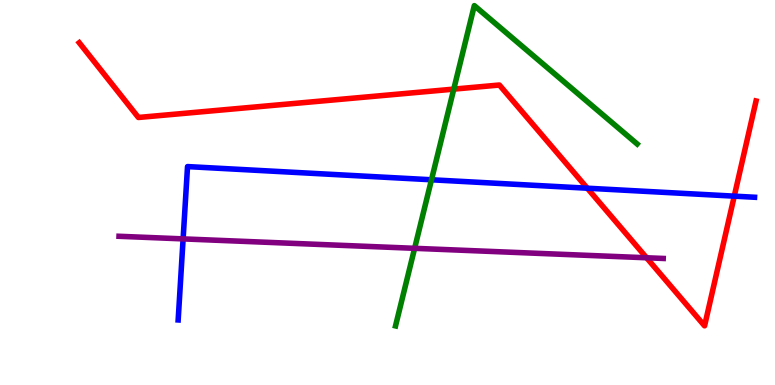[{'lines': ['blue', 'red'], 'intersections': [{'x': 7.58, 'y': 5.11}, {'x': 9.47, 'y': 4.91}]}, {'lines': ['green', 'red'], 'intersections': [{'x': 5.86, 'y': 7.69}]}, {'lines': ['purple', 'red'], 'intersections': [{'x': 8.34, 'y': 3.3}]}, {'lines': ['blue', 'green'], 'intersections': [{'x': 5.57, 'y': 5.33}]}, {'lines': ['blue', 'purple'], 'intersections': [{'x': 2.36, 'y': 3.8}]}, {'lines': ['green', 'purple'], 'intersections': [{'x': 5.35, 'y': 3.55}]}]